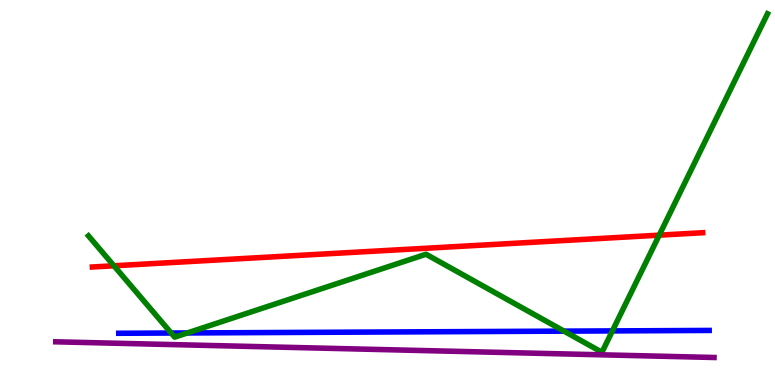[{'lines': ['blue', 'red'], 'intersections': []}, {'lines': ['green', 'red'], 'intersections': [{'x': 1.47, 'y': 3.1}, {'x': 8.51, 'y': 3.89}]}, {'lines': ['purple', 'red'], 'intersections': []}, {'lines': ['blue', 'green'], 'intersections': [{'x': 2.21, 'y': 1.35}, {'x': 2.42, 'y': 1.35}, {'x': 7.28, 'y': 1.4}, {'x': 7.9, 'y': 1.41}]}, {'lines': ['blue', 'purple'], 'intersections': []}, {'lines': ['green', 'purple'], 'intersections': []}]